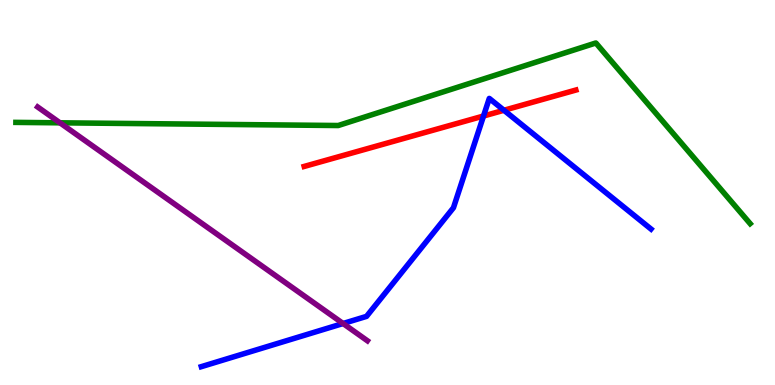[{'lines': ['blue', 'red'], 'intersections': [{'x': 6.24, 'y': 6.99}, {'x': 6.5, 'y': 7.14}]}, {'lines': ['green', 'red'], 'intersections': []}, {'lines': ['purple', 'red'], 'intersections': []}, {'lines': ['blue', 'green'], 'intersections': []}, {'lines': ['blue', 'purple'], 'intersections': [{'x': 4.43, 'y': 1.6}]}, {'lines': ['green', 'purple'], 'intersections': [{'x': 0.774, 'y': 6.81}]}]